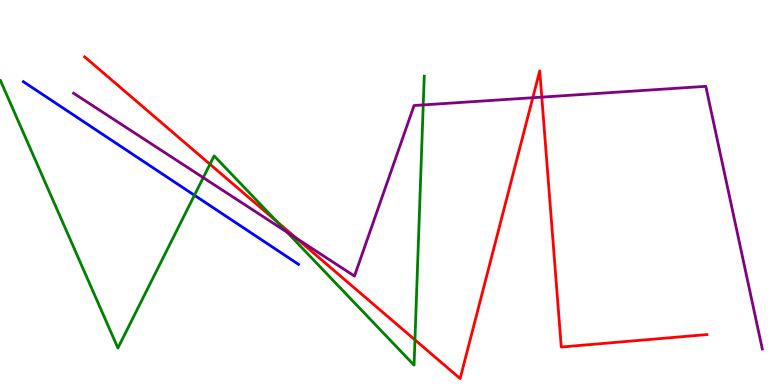[{'lines': ['blue', 'red'], 'intersections': []}, {'lines': ['green', 'red'], 'intersections': [{'x': 2.71, 'y': 5.73}, {'x': 3.57, 'y': 4.25}, {'x': 5.35, 'y': 1.17}]}, {'lines': ['purple', 'red'], 'intersections': [{'x': 3.82, 'y': 3.81}, {'x': 6.87, 'y': 7.46}, {'x': 6.99, 'y': 7.48}]}, {'lines': ['blue', 'green'], 'intersections': [{'x': 2.51, 'y': 4.93}]}, {'lines': ['blue', 'purple'], 'intersections': []}, {'lines': ['green', 'purple'], 'intersections': [{'x': 2.62, 'y': 5.39}, {'x': 3.7, 'y': 3.97}, {'x': 5.46, 'y': 7.27}]}]